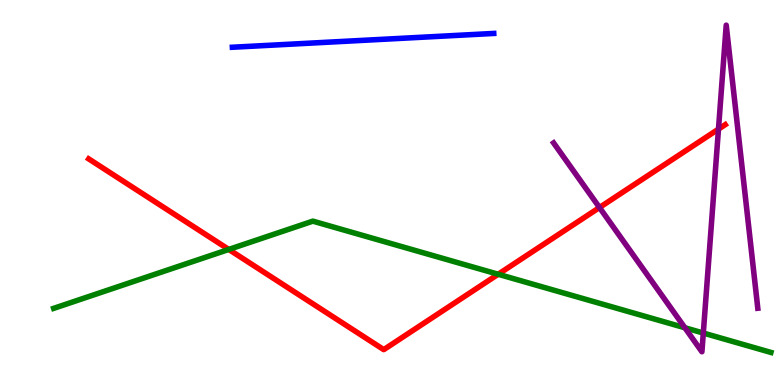[{'lines': ['blue', 'red'], 'intersections': []}, {'lines': ['green', 'red'], 'intersections': [{'x': 2.95, 'y': 3.52}, {'x': 6.43, 'y': 2.88}]}, {'lines': ['purple', 'red'], 'intersections': [{'x': 7.74, 'y': 4.61}, {'x': 9.27, 'y': 6.65}]}, {'lines': ['blue', 'green'], 'intersections': []}, {'lines': ['blue', 'purple'], 'intersections': []}, {'lines': ['green', 'purple'], 'intersections': [{'x': 8.84, 'y': 1.49}, {'x': 9.07, 'y': 1.35}]}]